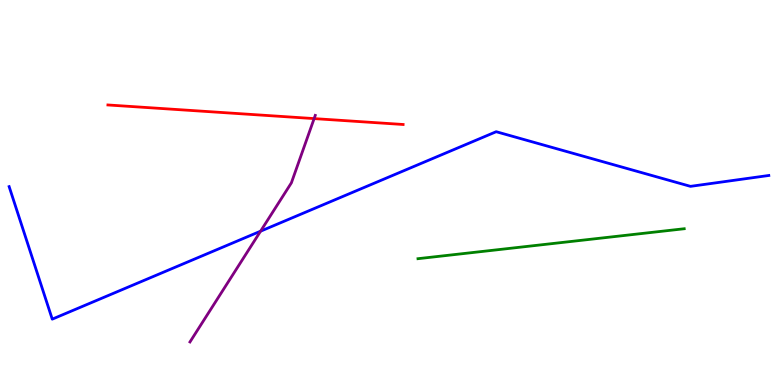[{'lines': ['blue', 'red'], 'intersections': []}, {'lines': ['green', 'red'], 'intersections': []}, {'lines': ['purple', 'red'], 'intersections': [{'x': 4.05, 'y': 6.92}]}, {'lines': ['blue', 'green'], 'intersections': []}, {'lines': ['blue', 'purple'], 'intersections': [{'x': 3.36, 'y': 3.99}]}, {'lines': ['green', 'purple'], 'intersections': []}]